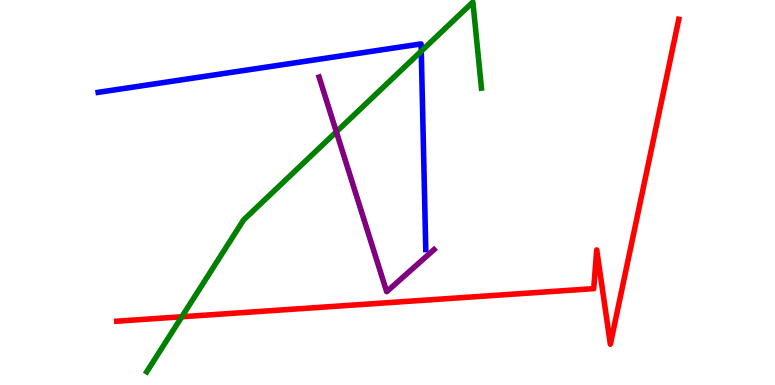[{'lines': ['blue', 'red'], 'intersections': []}, {'lines': ['green', 'red'], 'intersections': [{'x': 2.35, 'y': 1.77}]}, {'lines': ['purple', 'red'], 'intersections': []}, {'lines': ['blue', 'green'], 'intersections': [{'x': 5.44, 'y': 8.67}]}, {'lines': ['blue', 'purple'], 'intersections': []}, {'lines': ['green', 'purple'], 'intersections': [{'x': 4.34, 'y': 6.58}]}]